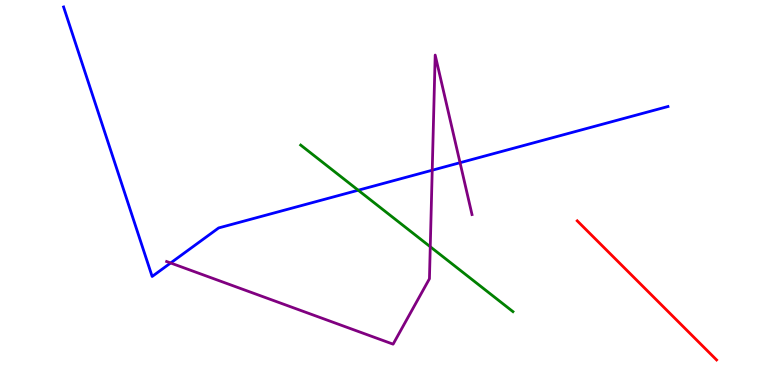[{'lines': ['blue', 'red'], 'intersections': []}, {'lines': ['green', 'red'], 'intersections': []}, {'lines': ['purple', 'red'], 'intersections': []}, {'lines': ['blue', 'green'], 'intersections': [{'x': 4.62, 'y': 5.06}]}, {'lines': ['blue', 'purple'], 'intersections': [{'x': 2.2, 'y': 3.17}, {'x': 5.58, 'y': 5.58}, {'x': 5.94, 'y': 5.77}]}, {'lines': ['green', 'purple'], 'intersections': [{'x': 5.55, 'y': 3.59}]}]